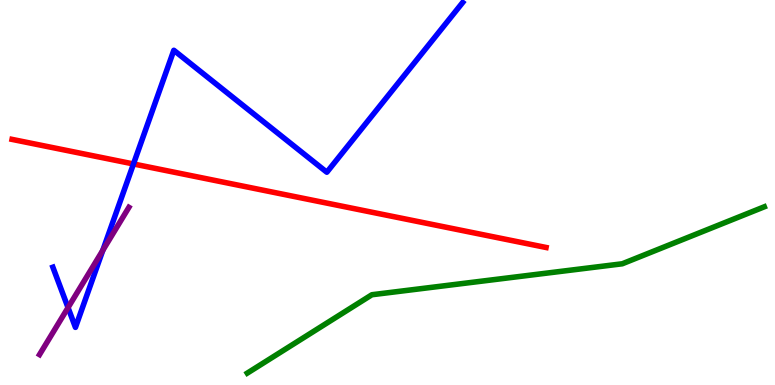[{'lines': ['blue', 'red'], 'intersections': [{'x': 1.72, 'y': 5.74}]}, {'lines': ['green', 'red'], 'intersections': []}, {'lines': ['purple', 'red'], 'intersections': []}, {'lines': ['blue', 'green'], 'intersections': []}, {'lines': ['blue', 'purple'], 'intersections': [{'x': 0.878, 'y': 2.01}, {'x': 1.33, 'y': 3.5}]}, {'lines': ['green', 'purple'], 'intersections': []}]